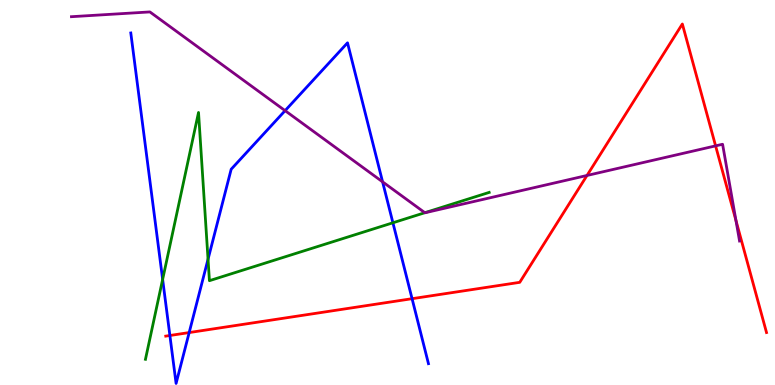[{'lines': ['blue', 'red'], 'intersections': [{'x': 2.19, 'y': 1.29}, {'x': 2.44, 'y': 1.36}, {'x': 5.32, 'y': 2.24}]}, {'lines': ['green', 'red'], 'intersections': []}, {'lines': ['purple', 'red'], 'intersections': [{'x': 7.57, 'y': 5.44}, {'x': 9.23, 'y': 6.21}, {'x': 9.5, 'y': 4.27}]}, {'lines': ['blue', 'green'], 'intersections': [{'x': 2.1, 'y': 2.74}, {'x': 2.68, 'y': 3.27}, {'x': 5.07, 'y': 4.21}]}, {'lines': ['blue', 'purple'], 'intersections': [{'x': 3.68, 'y': 7.13}, {'x': 4.94, 'y': 5.28}]}, {'lines': ['green', 'purple'], 'intersections': [{'x': 5.48, 'y': 4.48}]}]